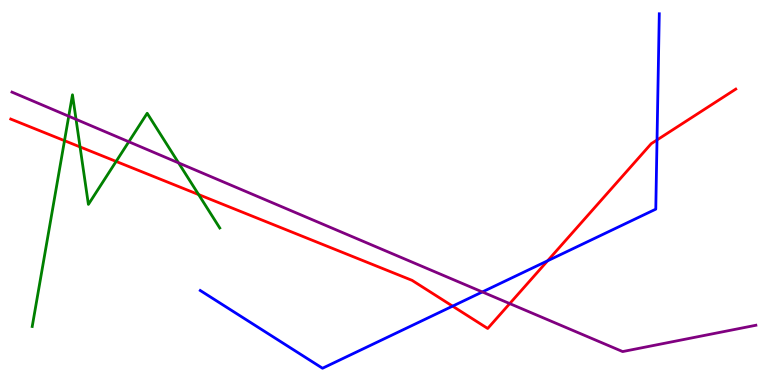[{'lines': ['blue', 'red'], 'intersections': [{'x': 5.84, 'y': 2.05}, {'x': 7.07, 'y': 3.23}, {'x': 8.48, 'y': 6.36}]}, {'lines': ['green', 'red'], 'intersections': [{'x': 0.832, 'y': 6.35}, {'x': 1.03, 'y': 6.18}, {'x': 1.5, 'y': 5.81}, {'x': 2.56, 'y': 4.95}]}, {'lines': ['purple', 'red'], 'intersections': [{'x': 6.58, 'y': 2.11}]}, {'lines': ['blue', 'green'], 'intersections': []}, {'lines': ['blue', 'purple'], 'intersections': [{'x': 6.22, 'y': 2.42}]}, {'lines': ['green', 'purple'], 'intersections': [{'x': 0.887, 'y': 6.98}, {'x': 0.981, 'y': 6.9}, {'x': 1.66, 'y': 6.32}, {'x': 2.3, 'y': 5.77}]}]